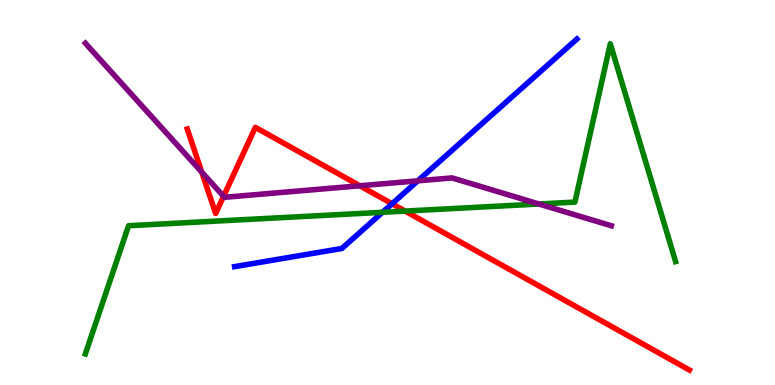[{'lines': ['blue', 'red'], 'intersections': [{'x': 5.06, 'y': 4.71}]}, {'lines': ['green', 'red'], 'intersections': [{'x': 5.23, 'y': 4.52}]}, {'lines': ['purple', 'red'], 'intersections': [{'x': 2.6, 'y': 5.53}, {'x': 2.88, 'y': 4.9}, {'x': 4.64, 'y': 5.17}]}, {'lines': ['blue', 'green'], 'intersections': [{'x': 4.94, 'y': 4.49}]}, {'lines': ['blue', 'purple'], 'intersections': [{'x': 5.39, 'y': 5.3}]}, {'lines': ['green', 'purple'], 'intersections': [{'x': 6.95, 'y': 4.7}]}]